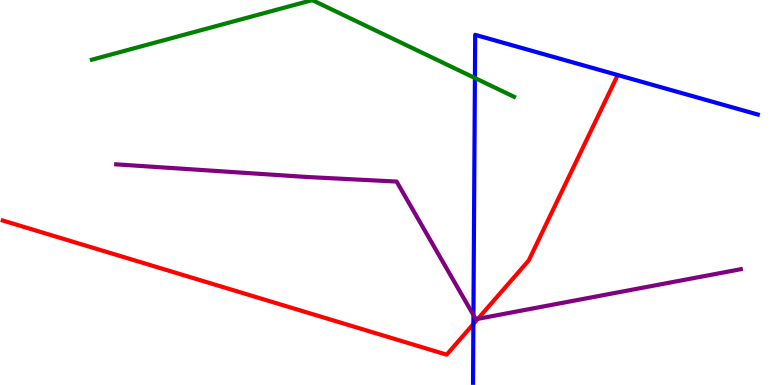[{'lines': ['blue', 'red'], 'intersections': [{'x': 6.11, 'y': 1.58}]}, {'lines': ['green', 'red'], 'intersections': []}, {'lines': ['purple', 'red'], 'intersections': [{'x': 6.17, 'y': 1.72}]}, {'lines': ['blue', 'green'], 'intersections': [{'x': 6.13, 'y': 7.97}]}, {'lines': ['blue', 'purple'], 'intersections': [{'x': 6.11, 'y': 1.82}]}, {'lines': ['green', 'purple'], 'intersections': []}]